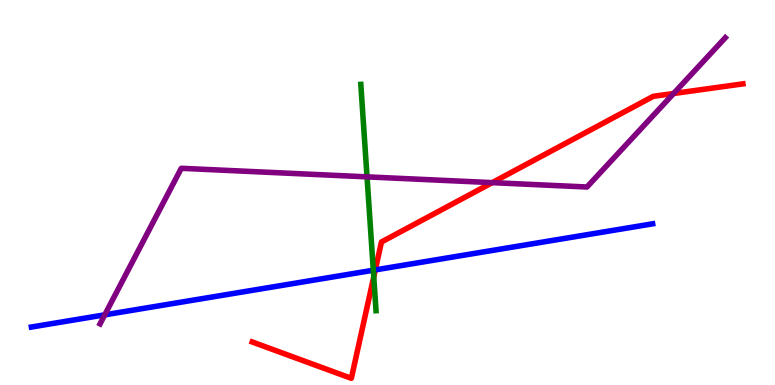[{'lines': ['blue', 'red'], 'intersections': [{'x': 4.84, 'y': 2.99}]}, {'lines': ['green', 'red'], 'intersections': [{'x': 4.82, 'y': 2.81}]}, {'lines': ['purple', 'red'], 'intersections': [{'x': 6.35, 'y': 5.26}, {'x': 8.69, 'y': 7.57}]}, {'lines': ['blue', 'green'], 'intersections': [{'x': 4.82, 'y': 2.98}]}, {'lines': ['blue', 'purple'], 'intersections': [{'x': 1.35, 'y': 1.82}]}, {'lines': ['green', 'purple'], 'intersections': [{'x': 4.74, 'y': 5.41}]}]